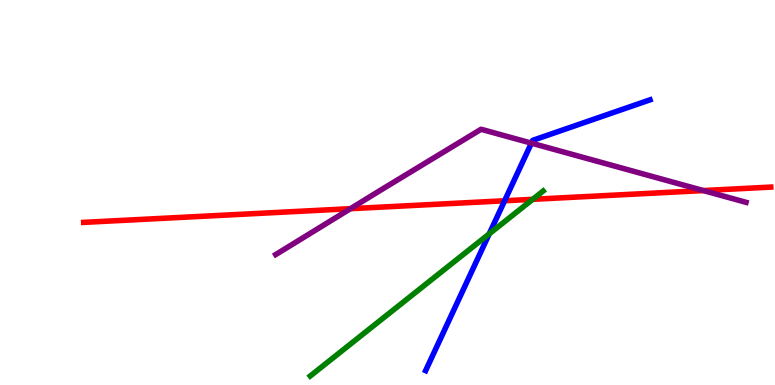[{'lines': ['blue', 'red'], 'intersections': [{'x': 6.51, 'y': 4.79}]}, {'lines': ['green', 'red'], 'intersections': [{'x': 6.87, 'y': 4.82}]}, {'lines': ['purple', 'red'], 'intersections': [{'x': 4.52, 'y': 4.58}, {'x': 9.08, 'y': 5.05}]}, {'lines': ['blue', 'green'], 'intersections': [{'x': 6.31, 'y': 3.93}]}, {'lines': ['blue', 'purple'], 'intersections': [{'x': 6.86, 'y': 6.28}]}, {'lines': ['green', 'purple'], 'intersections': []}]